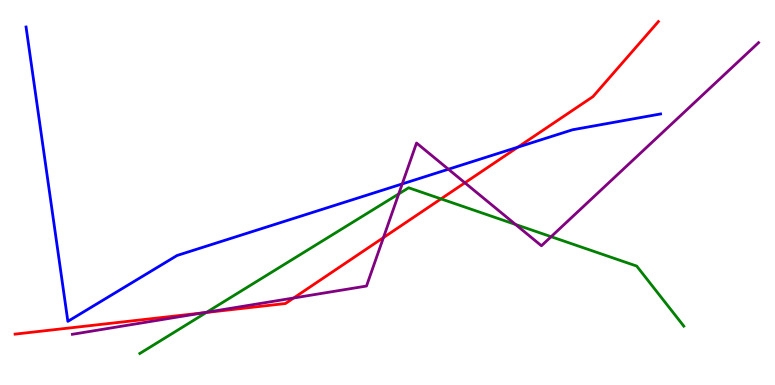[{'lines': ['blue', 'red'], 'intersections': [{'x': 6.68, 'y': 6.18}]}, {'lines': ['green', 'red'], 'intersections': [{'x': 2.66, 'y': 1.88}, {'x': 5.69, 'y': 4.83}]}, {'lines': ['purple', 'red'], 'intersections': [{'x': 2.62, 'y': 1.87}, {'x': 3.79, 'y': 2.26}, {'x': 4.95, 'y': 3.83}, {'x': 6.0, 'y': 5.25}]}, {'lines': ['blue', 'green'], 'intersections': []}, {'lines': ['blue', 'purple'], 'intersections': [{'x': 5.19, 'y': 5.22}, {'x': 5.79, 'y': 5.6}]}, {'lines': ['green', 'purple'], 'intersections': [{'x': 2.67, 'y': 1.89}, {'x': 5.15, 'y': 4.96}, {'x': 6.65, 'y': 4.17}, {'x': 7.11, 'y': 3.85}]}]